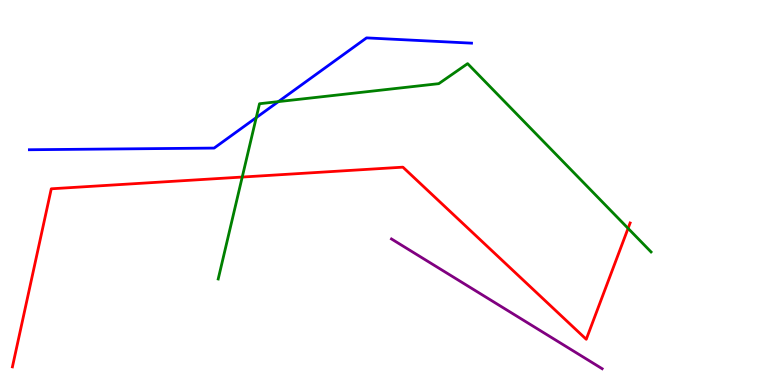[{'lines': ['blue', 'red'], 'intersections': []}, {'lines': ['green', 'red'], 'intersections': [{'x': 3.13, 'y': 5.4}, {'x': 8.1, 'y': 4.07}]}, {'lines': ['purple', 'red'], 'intersections': []}, {'lines': ['blue', 'green'], 'intersections': [{'x': 3.31, 'y': 6.94}, {'x': 3.59, 'y': 7.36}]}, {'lines': ['blue', 'purple'], 'intersections': []}, {'lines': ['green', 'purple'], 'intersections': []}]